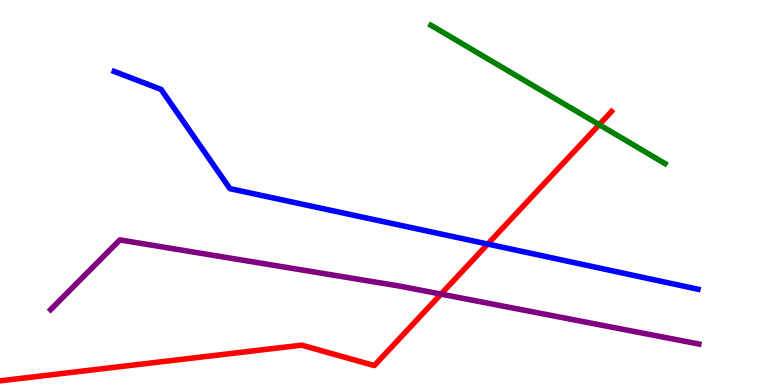[{'lines': ['blue', 'red'], 'intersections': [{'x': 6.29, 'y': 3.66}]}, {'lines': ['green', 'red'], 'intersections': [{'x': 7.73, 'y': 6.76}]}, {'lines': ['purple', 'red'], 'intersections': [{'x': 5.69, 'y': 2.36}]}, {'lines': ['blue', 'green'], 'intersections': []}, {'lines': ['blue', 'purple'], 'intersections': []}, {'lines': ['green', 'purple'], 'intersections': []}]